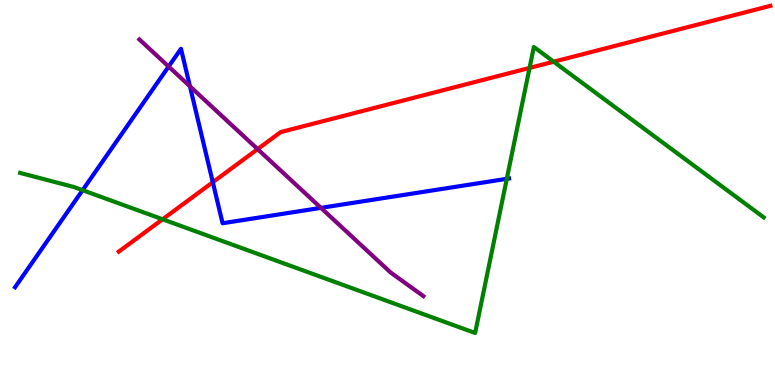[{'lines': ['blue', 'red'], 'intersections': [{'x': 2.75, 'y': 5.27}]}, {'lines': ['green', 'red'], 'intersections': [{'x': 2.1, 'y': 4.3}, {'x': 6.83, 'y': 8.24}, {'x': 7.14, 'y': 8.4}]}, {'lines': ['purple', 'red'], 'intersections': [{'x': 3.32, 'y': 6.13}]}, {'lines': ['blue', 'green'], 'intersections': [{'x': 1.07, 'y': 5.06}, {'x': 6.54, 'y': 5.36}]}, {'lines': ['blue', 'purple'], 'intersections': [{'x': 2.18, 'y': 8.27}, {'x': 2.45, 'y': 7.76}, {'x': 4.14, 'y': 4.6}]}, {'lines': ['green', 'purple'], 'intersections': []}]